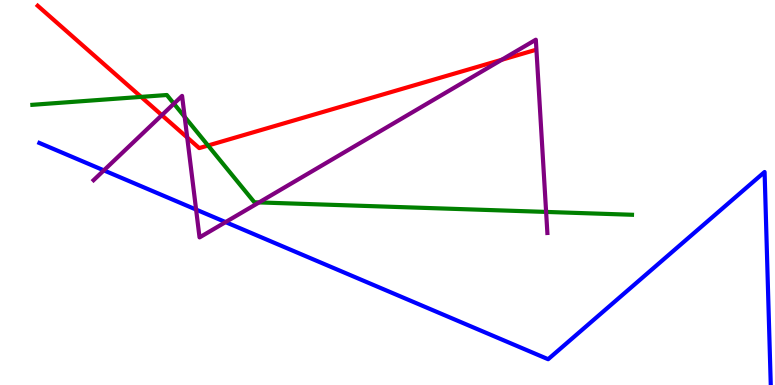[{'lines': ['blue', 'red'], 'intersections': []}, {'lines': ['green', 'red'], 'intersections': [{'x': 1.82, 'y': 7.48}, {'x': 2.68, 'y': 6.22}]}, {'lines': ['purple', 'red'], 'intersections': [{'x': 2.09, 'y': 7.01}, {'x': 2.42, 'y': 6.43}, {'x': 6.47, 'y': 8.45}]}, {'lines': ['blue', 'green'], 'intersections': []}, {'lines': ['blue', 'purple'], 'intersections': [{'x': 1.34, 'y': 5.57}, {'x': 2.53, 'y': 4.56}, {'x': 2.91, 'y': 4.23}]}, {'lines': ['green', 'purple'], 'intersections': [{'x': 2.24, 'y': 7.31}, {'x': 2.38, 'y': 6.96}, {'x': 3.34, 'y': 4.74}, {'x': 7.05, 'y': 4.5}]}]